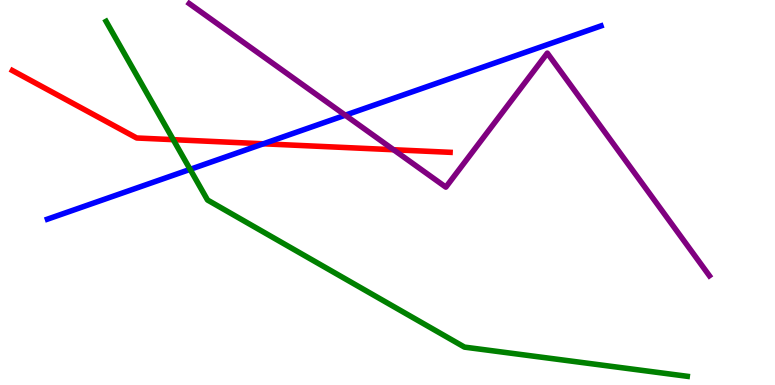[{'lines': ['blue', 'red'], 'intersections': [{'x': 3.4, 'y': 6.27}]}, {'lines': ['green', 'red'], 'intersections': [{'x': 2.24, 'y': 6.37}]}, {'lines': ['purple', 'red'], 'intersections': [{'x': 5.08, 'y': 6.11}]}, {'lines': ['blue', 'green'], 'intersections': [{'x': 2.45, 'y': 5.6}]}, {'lines': ['blue', 'purple'], 'intersections': [{'x': 4.46, 'y': 7.01}]}, {'lines': ['green', 'purple'], 'intersections': []}]